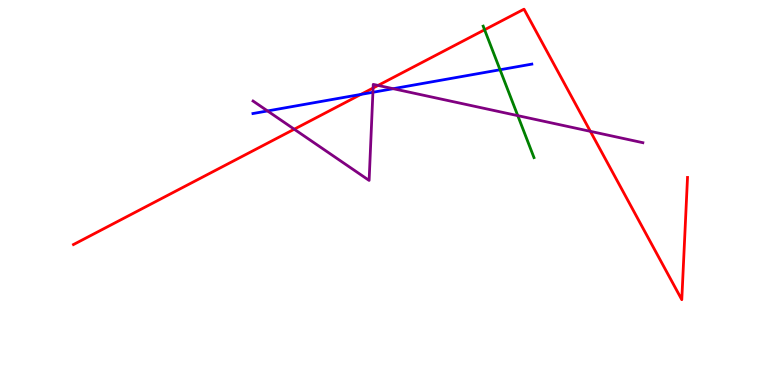[{'lines': ['blue', 'red'], 'intersections': [{'x': 4.66, 'y': 7.55}]}, {'lines': ['green', 'red'], 'intersections': [{'x': 6.25, 'y': 9.23}]}, {'lines': ['purple', 'red'], 'intersections': [{'x': 3.8, 'y': 6.64}, {'x': 4.81, 'y': 7.71}, {'x': 4.88, 'y': 7.78}, {'x': 7.62, 'y': 6.59}]}, {'lines': ['blue', 'green'], 'intersections': [{'x': 6.45, 'y': 8.19}]}, {'lines': ['blue', 'purple'], 'intersections': [{'x': 3.45, 'y': 7.12}, {'x': 4.81, 'y': 7.6}, {'x': 5.07, 'y': 7.7}]}, {'lines': ['green', 'purple'], 'intersections': [{'x': 6.68, 'y': 7.0}]}]